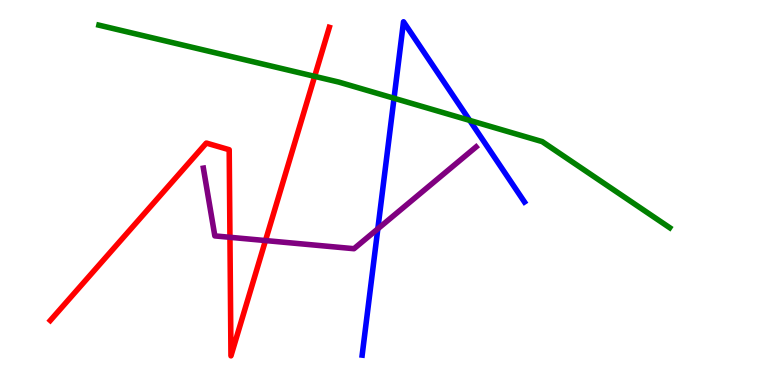[{'lines': ['blue', 'red'], 'intersections': []}, {'lines': ['green', 'red'], 'intersections': [{'x': 4.06, 'y': 8.02}]}, {'lines': ['purple', 'red'], 'intersections': [{'x': 2.97, 'y': 3.84}, {'x': 3.43, 'y': 3.75}]}, {'lines': ['blue', 'green'], 'intersections': [{'x': 5.08, 'y': 7.45}, {'x': 6.06, 'y': 6.87}]}, {'lines': ['blue', 'purple'], 'intersections': [{'x': 4.88, 'y': 4.06}]}, {'lines': ['green', 'purple'], 'intersections': []}]